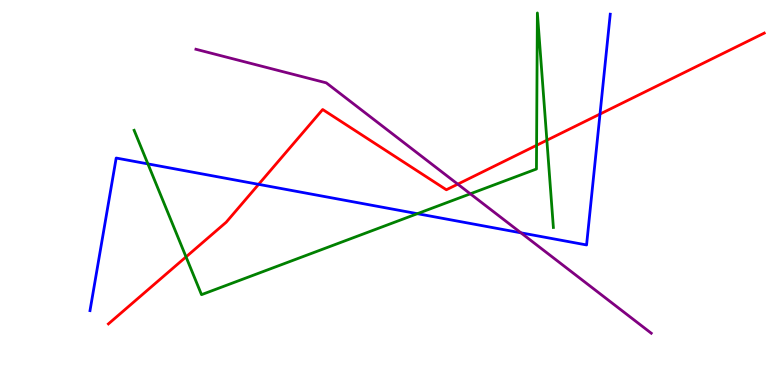[{'lines': ['blue', 'red'], 'intersections': [{'x': 3.34, 'y': 5.21}, {'x': 7.74, 'y': 7.04}]}, {'lines': ['green', 'red'], 'intersections': [{'x': 2.4, 'y': 3.33}, {'x': 6.92, 'y': 6.23}, {'x': 7.06, 'y': 6.36}]}, {'lines': ['purple', 'red'], 'intersections': [{'x': 5.91, 'y': 5.22}]}, {'lines': ['blue', 'green'], 'intersections': [{'x': 1.91, 'y': 5.74}, {'x': 5.39, 'y': 4.45}]}, {'lines': ['blue', 'purple'], 'intersections': [{'x': 6.72, 'y': 3.95}]}, {'lines': ['green', 'purple'], 'intersections': [{'x': 6.07, 'y': 4.97}]}]